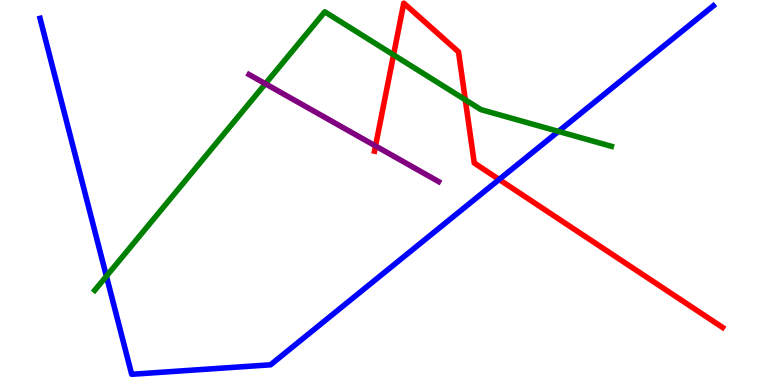[{'lines': ['blue', 'red'], 'intersections': [{'x': 6.44, 'y': 5.34}]}, {'lines': ['green', 'red'], 'intersections': [{'x': 5.08, 'y': 8.58}, {'x': 6.0, 'y': 7.41}]}, {'lines': ['purple', 'red'], 'intersections': [{'x': 4.85, 'y': 6.21}]}, {'lines': ['blue', 'green'], 'intersections': [{'x': 1.37, 'y': 2.83}, {'x': 7.21, 'y': 6.59}]}, {'lines': ['blue', 'purple'], 'intersections': []}, {'lines': ['green', 'purple'], 'intersections': [{'x': 3.42, 'y': 7.82}]}]